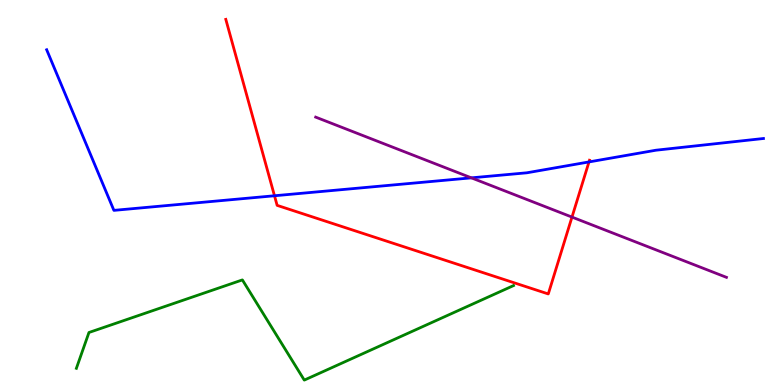[{'lines': ['blue', 'red'], 'intersections': [{'x': 3.54, 'y': 4.92}, {'x': 7.6, 'y': 5.79}]}, {'lines': ['green', 'red'], 'intersections': []}, {'lines': ['purple', 'red'], 'intersections': [{'x': 7.38, 'y': 4.36}]}, {'lines': ['blue', 'green'], 'intersections': []}, {'lines': ['blue', 'purple'], 'intersections': [{'x': 6.08, 'y': 5.38}]}, {'lines': ['green', 'purple'], 'intersections': []}]